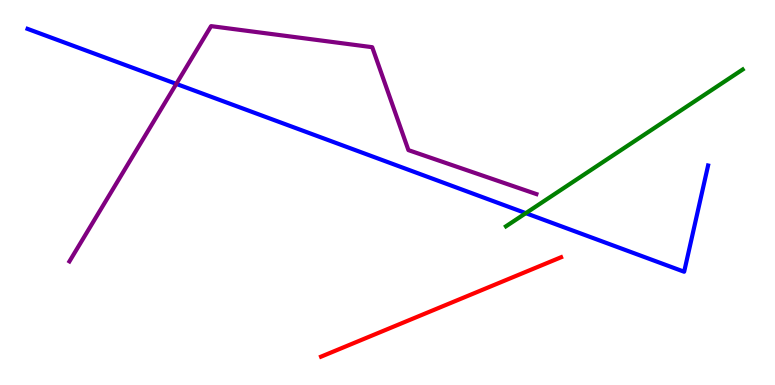[{'lines': ['blue', 'red'], 'intersections': []}, {'lines': ['green', 'red'], 'intersections': []}, {'lines': ['purple', 'red'], 'intersections': []}, {'lines': ['blue', 'green'], 'intersections': [{'x': 6.78, 'y': 4.46}]}, {'lines': ['blue', 'purple'], 'intersections': [{'x': 2.27, 'y': 7.82}]}, {'lines': ['green', 'purple'], 'intersections': []}]